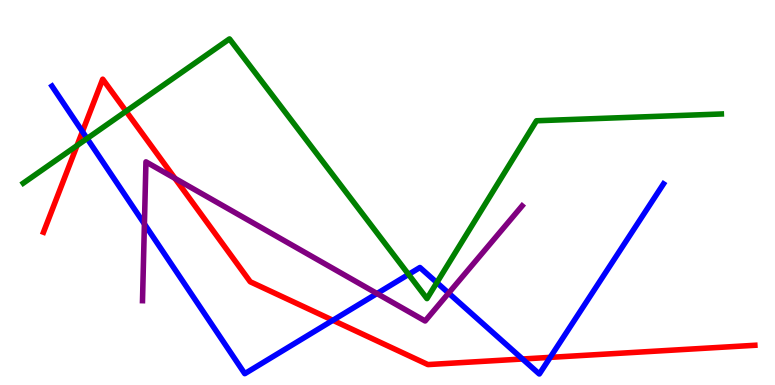[{'lines': ['blue', 'red'], 'intersections': [{'x': 1.06, 'y': 6.58}, {'x': 4.3, 'y': 1.68}, {'x': 6.74, 'y': 0.675}, {'x': 7.1, 'y': 0.718}]}, {'lines': ['green', 'red'], 'intersections': [{'x': 0.994, 'y': 6.22}, {'x': 1.63, 'y': 7.11}]}, {'lines': ['purple', 'red'], 'intersections': [{'x': 2.26, 'y': 5.37}]}, {'lines': ['blue', 'green'], 'intersections': [{'x': 1.12, 'y': 6.4}, {'x': 5.27, 'y': 2.87}, {'x': 5.64, 'y': 2.66}]}, {'lines': ['blue', 'purple'], 'intersections': [{'x': 1.86, 'y': 4.18}, {'x': 4.86, 'y': 2.38}, {'x': 5.79, 'y': 2.39}]}, {'lines': ['green', 'purple'], 'intersections': []}]